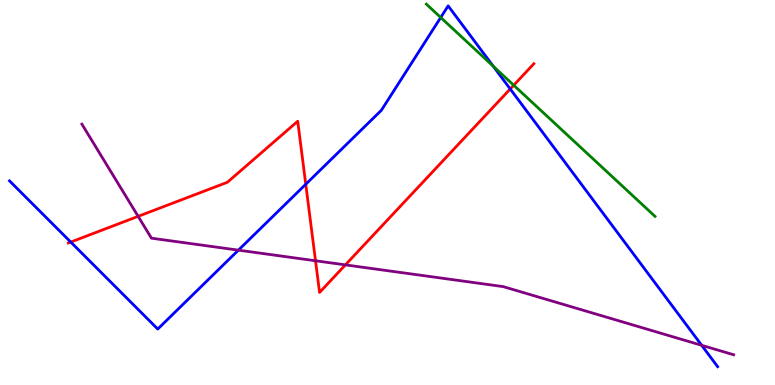[{'lines': ['blue', 'red'], 'intersections': [{'x': 0.913, 'y': 3.71}, {'x': 3.95, 'y': 5.21}, {'x': 6.58, 'y': 7.69}]}, {'lines': ['green', 'red'], 'intersections': [{'x': 6.63, 'y': 7.79}]}, {'lines': ['purple', 'red'], 'intersections': [{'x': 1.78, 'y': 4.38}, {'x': 4.07, 'y': 3.23}, {'x': 4.46, 'y': 3.12}]}, {'lines': ['blue', 'green'], 'intersections': [{'x': 5.69, 'y': 9.55}, {'x': 6.36, 'y': 8.28}]}, {'lines': ['blue', 'purple'], 'intersections': [{'x': 3.08, 'y': 3.5}, {'x': 9.05, 'y': 1.03}]}, {'lines': ['green', 'purple'], 'intersections': []}]